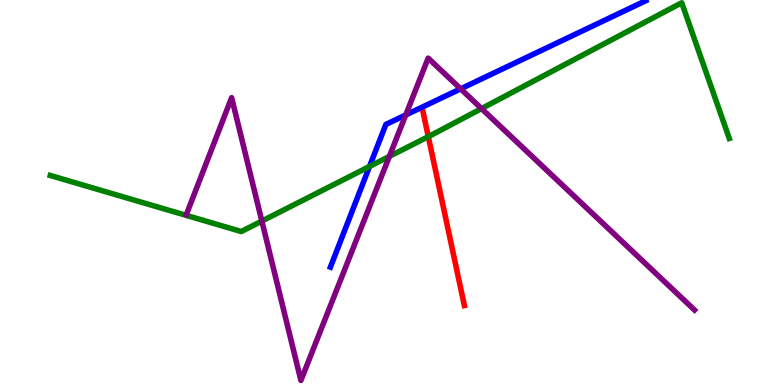[{'lines': ['blue', 'red'], 'intersections': []}, {'lines': ['green', 'red'], 'intersections': [{'x': 5.53, 'y': 6.45}]}, {'lines': ['purple', 'red'], 'intersections': []}, {'lines': ['blue', 'green'], 'intersections': [{'x': 4.77, 'y': 5.68}]}, {'lines': ['blue', 'purple'], 'intersections': [{'x': 5.24, 'y': 7.01}, {'x': 5.94, 'y': 7.69}]}, {'lines': ['green', 'purple'], 'intersections': [{'x': 3.38, 'y': 4.26}, {'x': 5.02, 'y': 5.94}, {'x': 6.21, 'y': 7.18}]}]